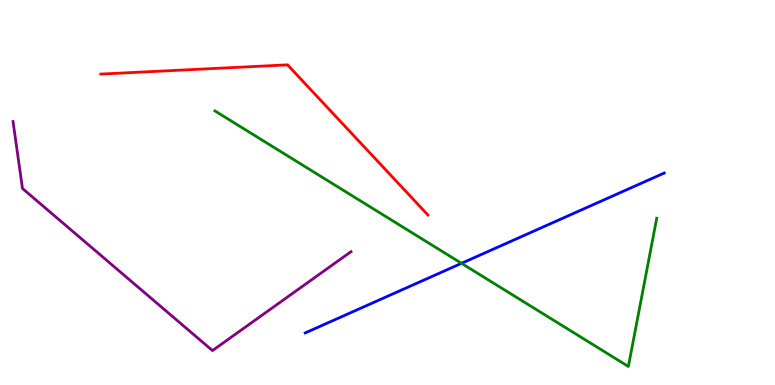[{'lines': ['blue', 'red'], 'intersections': []}, {'lines': ['green', 'red'], 'intersections': []}, {'lines': ['purple', 'red'], 'intersections': []}, {'lines': ['blue', 'green'], 'intersections': [{'x': 5.95, 'y': 3.16}]}, {'lines': ['blue', 'purple'], 'intersections': []}, {'lines': ['green', 'purple'], 'intersections': []}]